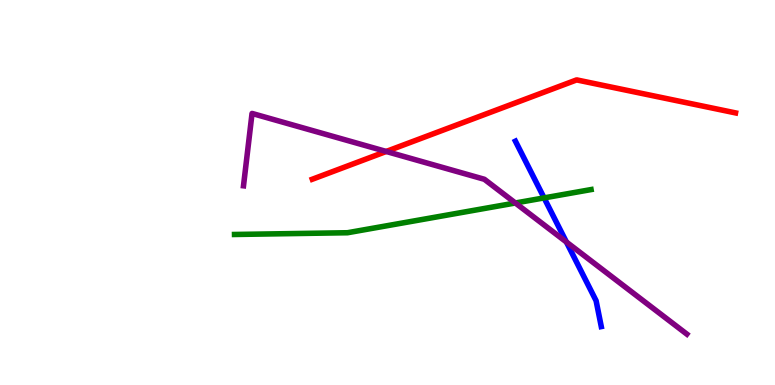[{'lines': ['blue', 'red'], 'intersections': []}, {'lines': ['green', 'red'], 'intersections': []}, {'lines': ['purple', 'red'], 'intersections': [{'x': 4.98, 'y': 6.07}]}, {'lines': ['blue', 'green'], 'intersections': [{'x': 7.02, 'y': 4.86}]}, {'lines': ['blue', 'purple'], 'intersections': [{'x': 7.31, 'y': 3.71}]}, {'lines': ['green', 'purple'], 'intersections': [{'x': 6.65, 'y': 4.73}]}]